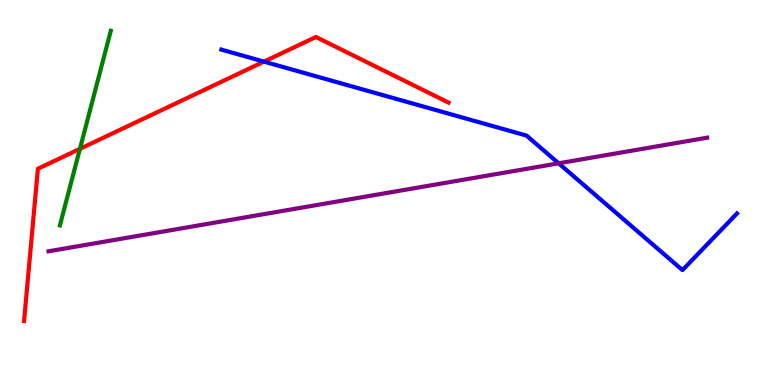[{'lines': ['blue', 'red'], 'intersections': [{'x': 3.41, 'y': 8.4}]}, {'lines': ['green', 'red'], 'intersections': [{'x': 1.03, 'y': 6.13}]}, {'lines': ['purple', 'red'], 'intersections': []}, {'lines': ['blue', 'green'], 'intersections': []}, {'lines': ['blue', 'purple'], 'intersections': [{'x': 7.21, 'y': 5.76}]}, {'lines': ['green', 'purple'], 'intersections': []}]